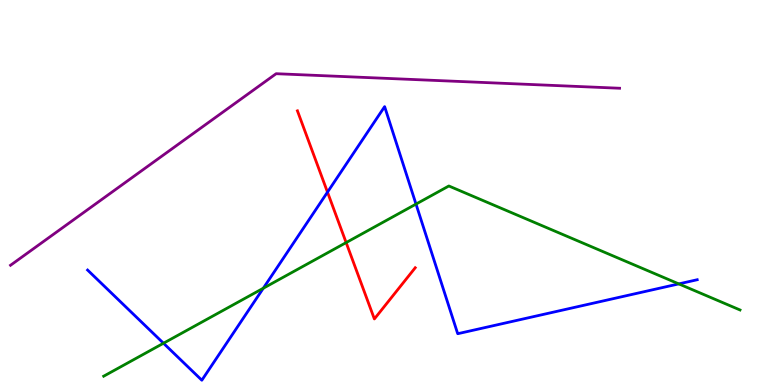[{'lines': ['blue', 'red'], 'intersections': [{'x': 4.23, 'y': 5.01}]}, {'lines': ['green', 'red'], 'intersections': [{'x': 4.47, 'y': 3.7}]}, {'lines': ['purple', 'red'], 'intersections': []}, {'lines': ['blue', 'green'], 'intersections': [{'x': 2.11, 'y': 1.08}, {'x': 3.4, 'y': 2.51}, {'x': 5.37, 'y': 4.7}, {'x': 8.76, 'y': 2.63}]}, {'lines': ['blue', 'purple'], 'intersections': []}, {'lines': ['green', 'purple'], 'intersections': []}]